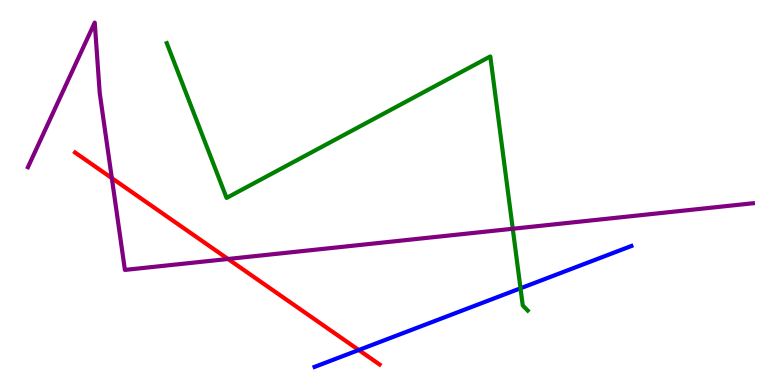[{'lines': ['blue', 'red'], 'intersections': [{'x': 4.63, 'y': 0.909}]}, {'lines': ['green', 'red'], 'intersections': []}, {'lines': ['purple', 'red'], 'intersections': [{'x': 1.44, 'y': 5.37}, {'x': 2.94, 'y': 3.27}]}, {'lines': ['blue', 'green'], 'intersections': [{'x': 6.72, 'y': 2.51}]}, {'lines': ['blue', 'purple'], 'intersections': []}, {'lines': ['green', 'purple'], 'intersections': [{'x': 6.62, 'y': 4.06}]}]